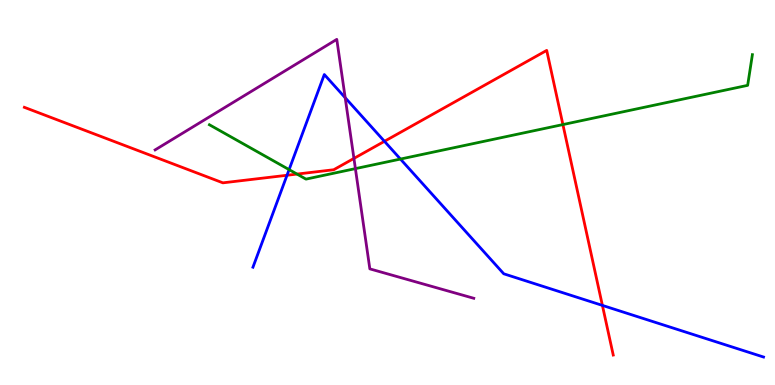[{'lines': ['blue', 'red'], 'intersections': [{'x': 3.7, 'y': 5.45}, {'x': 4.96, 'y': 6.33}, {'x': 7.77, 'y': 2.07}]}, {'lines': ['green', 'red'], 'intersections': [{'x': 3.83, 'y': 5.48}, {'x': 7.26, 'y': 6.76}]}, {'lines': ['purple', 'red'], 'intersections': [{'x': 4.57, 'y': 5.89}]}, {'lines': ['blue', 'green'], 'intersections': [{'x': 3.73, 'y': 5.59}, {'x': 5.17, 'y': 5.87}]}, {'lines': ['blue', 'purple'], 'intersections': [{'x': 4.45, 'y': 7.46}]}, {'lines': ['green', 'purple'], 'intersections': [{'x': 4.59, 'y': 5.62}]}]